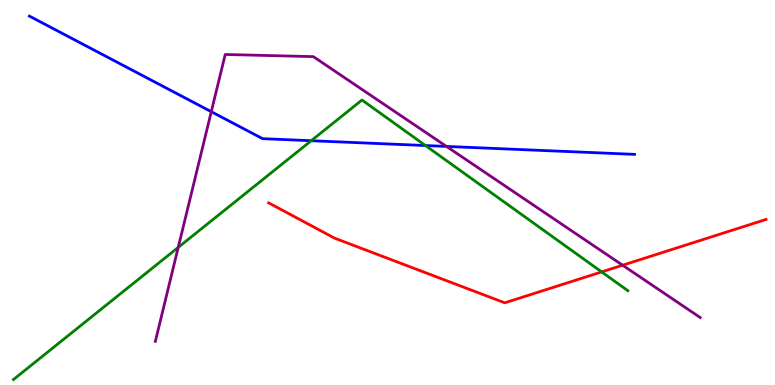[{'lines': ['blue', 'red'], 'intersections': []}, {'lines': ['green', 'red'], 'intersections': [{'x': 7.76, 'y': 2.94}]}, {'lines': ['purple', 'red'], 'intersections': [{'x': 8.03, 'y': 3.11}]}, {'lines': ['blue', 'green'], 'intersections': [{'x': 4.02, 'y': 6.35}, {'x': 5.49, 'y': 6.22}]}, {'lines': ['blue', 'purple'], 'intersections': [{'x': 2.73, 'y': 7.1}, {'x': 5.76, 'y': 6.2}]}, {'lines': ['green', 'purple'], 'intersections': [{'x': 2.3, 'y': 3.57}]}]